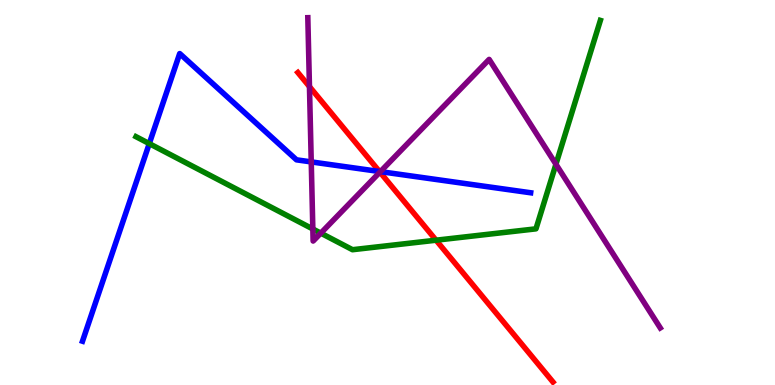[{'lines': ['blue', 'red'], 'intersections': [{'x': 4.9, 'y': 5.55}]}, {'lines': ['green', 'red'], 'intersections': [{'x': 5.63, 'y': 3.76}]}, {'lines': ['purple', 'red'], 'intersections': [{'x': 3.99, 'y': 7.75}, {'x': 4.9, 'y': 5.53}]}, {'lines': ['blue', 'green'], 'intersections': [{'x': 1.93, 'y': 6.27}]}, {'lines': ['blue', 'purple'], 'intersections': [{'x': 4.02, 'y': 5.79}, {'x': 4.91, 'y': 5.54}]}, {'lines': ['green', 'purple'], 'intersections': [{'x': 4.04, 'y': 4.05}, {'x': 4.14, 'y': 3.94}, {'x': 7.17, 'y': 5.73}]}]